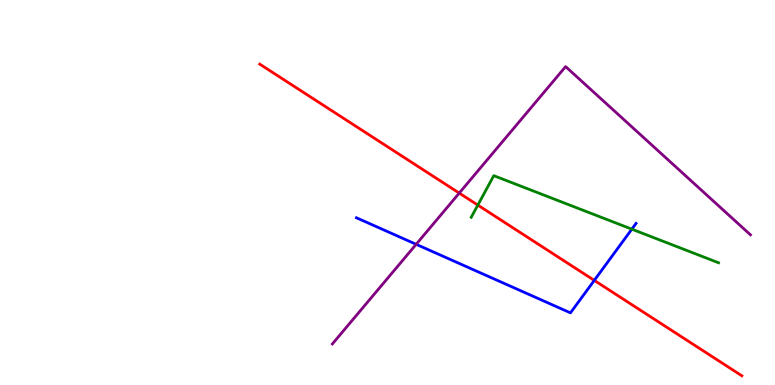[{'lines': ['blue', 'red'], 'intersections': [{'x': 7.67, 'y': 2.72}]}, {'lines': ['green', 'red'], 'intersections': [{'x': 6.17, 'y': 4.67}]}, {'lines': ['purple', 'red'], 'intersections': [{'x': 5.93, 'y': 4.98}]}, {'lines': ['blue', 'green'], 'intersections': [{'x': 8.15, 'y': 4.05}]}, {'lines': ['blue', 'purple'], 'intersections': [{'x': 5.37, 'y': 3.65}]}, {'lines': ['green', 'purple'], 'intersections': []}]